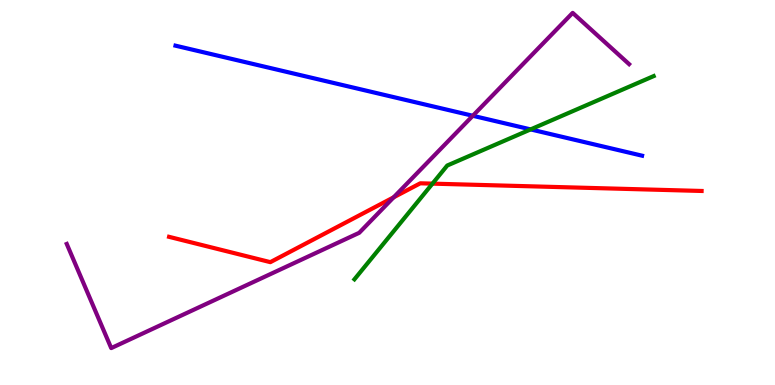[{'lines': ['blue', 'red'], 'intersections': []}, {'lines': ['green', 'red'], 'intersections': [{'x': 5.58, 'y': 5.23}]}, {'lines': ['purple', 'red'], 'intersections': [{'x': 5.08, 'y': 4.88}]}, {'lines': ['blue', 'green'], 'intersections': [{'x': 6.85, 'y': 6.64}]}, {'lines': ['blue', 'purple'], 'intersections': [{'x': 6.1, 'y': 6.99}]}, {'lines': ['green', 'purple'], 'intersections': []}]